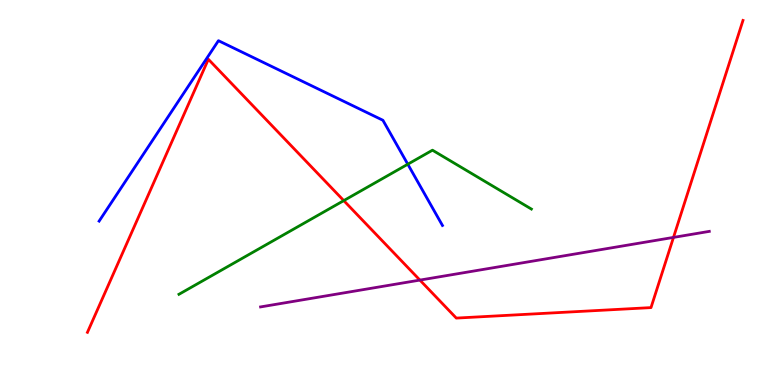[{'lines': ['blue', 'red'], 'intersections': []}, {'lines': ['green', 'red'], 'intersections': [{'x': 4.44, 'y': 4.79}]}, {'lines': ['purple', 'red'], 'intersections': [{'x': 5.42, 'y': 2.72}, {'x': 8.69, 'y': 3.83}]}, {'lines': ['blue', 'green'], 'intersections': [{'x': 5.26, 'y': 5.73}]}, {'lines': ['blue', 'purple'], 'intersections': []}, {'lines': ['green', 'purple'], 'intersections': []}]